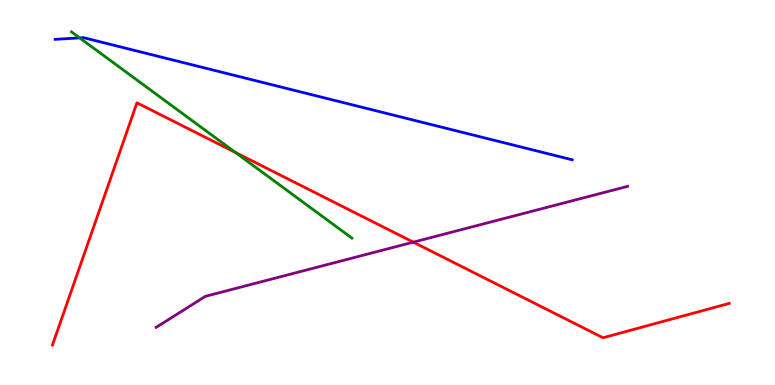[{'lines': ['blue', 'red'], 'intersections': []}, {'lines': ['green', 'red'], 'intersections': [{'x': 3.04, 'y': 6.04}]}, {'lines': ['purple', 'red'], 'intersections': [{'x': 5.33, 'y': 3.71}]}, {'lines': ['blue', 'green'], 'intersections': [{'x': 1.03, 'y': 9.02}]}, {'lines': ['blue', 'purple'], 'intersections': []}, {'lines': ['green', 'purple'], 'intersections': []}]